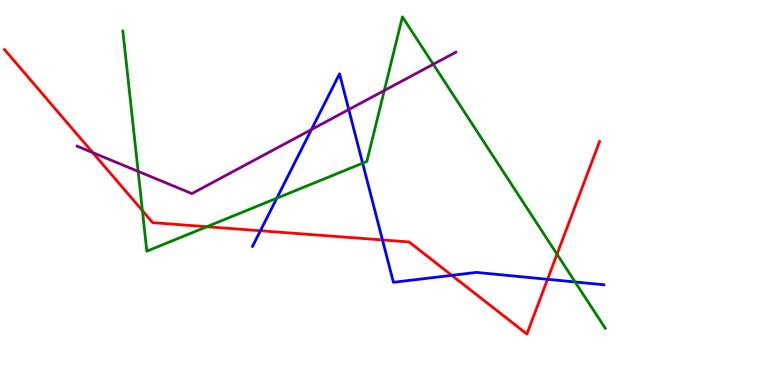[{'lines': ['blue', 'red'], 'intersections': [{'x': 3.36, 'y': 4.01}, {'x': 4.94, 'y': 3.77}, {'x': 5.83, 'y': 2.85}, {'x': 7.07, 'y': 2.75}]}, {'lines': ['green', 'red'], 'intersections': [{'x': 1.84, 'y': 4.53}, {'x': 2.67, 'y': 4.11}, {'x': 7.19, 'y': 3.4}]}, {'lines': ['purple', 'red'], 'intersections': [{'x': 1.2, 'y': 6.04}]}, {'lines': ['blue', 'green'], 'intersections': [{'x': 3.57, 'y': 4.85}, {'x': 4.68, 'y': 5.76}, {'x': 7.42, 'y': 2.68}]}, {'lines': ['blue', 'purple'], 'intersections': [{'x': 4.02, 'y': 6.63}, {'x': 4.5, 'y': 7.15}]}, {'lines': ['green', 'purple'], 'intersections': [{'x': 1.78, 'y': 5.55}, {'x': 4.96, 'y': 7.65}, {'x': 5.59, 'y': 8.33}]}]